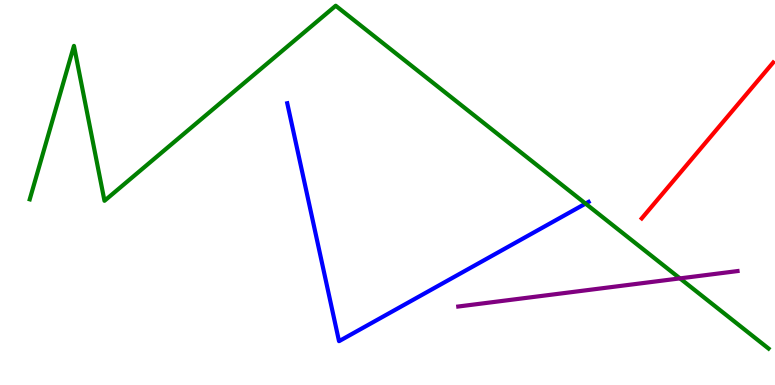[{'lines': ['blue', 'red'], 'intersections': []}, {'lines': ['green', 'red'], 'intersections': []}, {'lines': ['purple', 'red'], 'intersections': []}, {'lines': ['blue', 'green'], 'intersections': [{'x': 7.56, 'y': 4.71}]}, {'lines': ['blue', 'purple'], 'intersections': []}, {'lines': ['green', 'purple'], 'intersections': [{'x': 8.77, 'y': 2.77}]}]